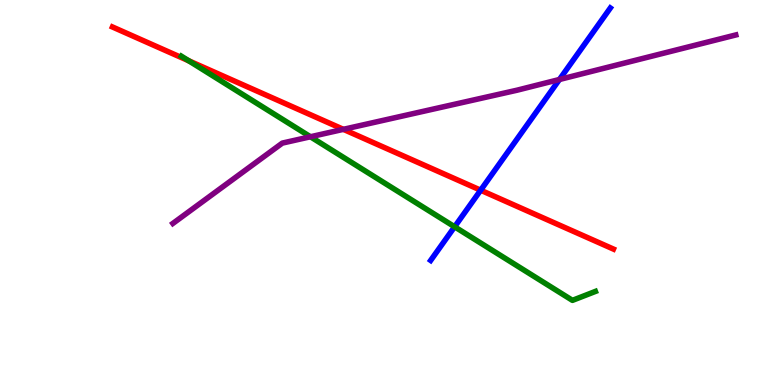[{'lines': ['blue', 'red'], 'intersections': [{'x': 6.2, 'y': 5.06}]}, {'lines': ['green', 'red'], 'intersections': [{'x': 2.44, 'y': 8.42}]}, {'lines': ['purple', 'red'], 'intersections': [{'x': 4.43, 'y': 6.64}]}, {'lines': ['blue', 'green'], 'intersections': [{'x': 5.87, 'y': 4.11}]}, {'lines': ['blue', 'purple'], 'intersections': [{'x': 7.22, 'y': 7.94}]}, {'lines': ['green', 'purple'], 'intersections': [{'x': 4.01, 'y': 6.45}]}]